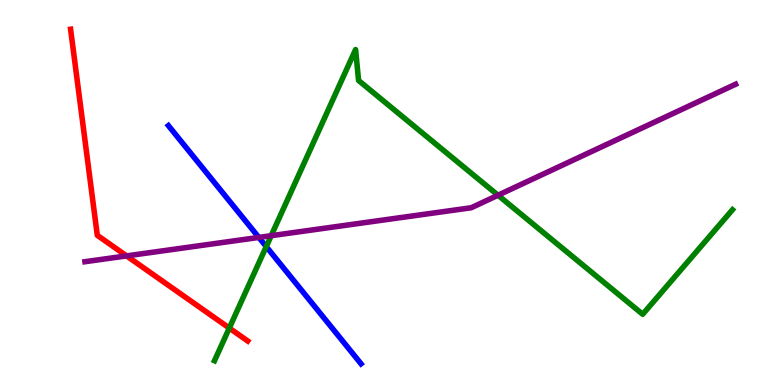[{'lines': ['blue', 'red'], 'intersections': []}, {'lines': ['green', 'red'], 'intersections': [{'x': 2.96, 'y': 1.48}]}, {'lines': ['purple', 'red'], 'intersections': [{'x': 1.63, 'y': 3.35}]}, {'lines': ['blue', 'green'], 'intersections': [{'x': 3.44, 'y': 3.59}]}, {'lines': ['blue', 'purple'], 'intersections': [{'x': 3.34, 'y': 3.83}]}, {'lines': ['green', 'purple'], 'intersections': [{'x': 3.5, 'y': 3.88}, {'x': 6.43, 'y': 4.93}]}]